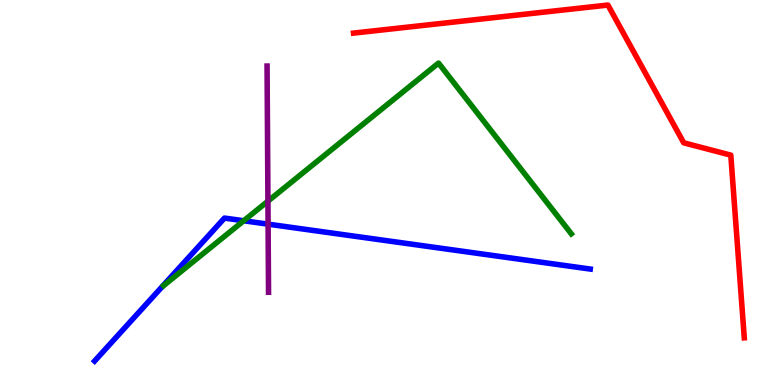[{'lines': ['blue', 'red'], 'intersections': []}, {'lines': ['green', 'red'], 'intersections': []}, {'lines': ['purple', 'red'], 'intersections': []}, {'lines': ['blue', 'green'], 'intersections': [{'x': 3.14, 'y': 4.27}]}, {'lines': ['blue', 'purple'], 'intersections': [{'x': 3.46, 'y': 4.18}]}, {'lines': ['green', 'purple'], 'intersections': [{'x': 3.46, 'y': 4.78}]}]